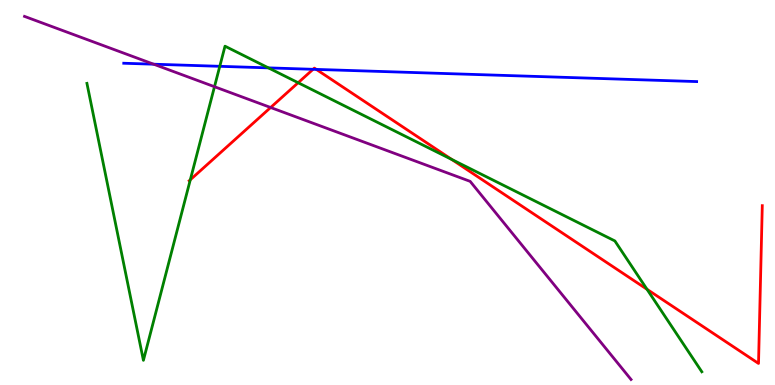[{'lines': ['blue', 'red'], 'intersections': [{'x': 4.04, 'y': 8.2}, {'x': 4.08, 'y': 8.2}]}, {'lines': ['green', 'red'], 'intersections': [{'x': 2.46, 'y': 5.33}, {'x': 3.85, 'y': 7.85}, {'x': 5.83, 'y': 5.86}, {'x': 8.35, 'y': 2.49}]}, {'lines': ['purple', 'red'], 'intersections': [{'x': 3.49, 'y': 7.21}]}, {'lines': ['blue', 'green'], 'intersections': [{'x': 2.84, 'y': 8.28}, {'x': 3.46, 'y': 8.24}]}, {'lines': ['blue', 'purple'], 'intersections': [{'x': 1.98, 'y': 8.33}]}, {'lines': ['green', 'purple'], 'intersections': [{'x': 2.77, 'y': 7.75}]}]